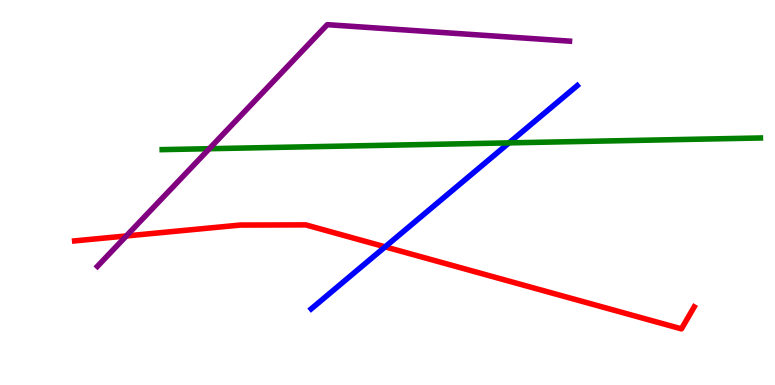[{'lines': ['blue', 'red'], 'intersections': [{'x': 4.97, 'y': 3.59}]}, {'lines': ['green', 'red'], 'intersections': []}, {'lines': ['purple', 'red'], 'intersections': [{'x': 1.63, 'y': 3.87}]}, {'lines': ['blue', 'green'], 'intersections': [{'x': 6.57, 'y': 6.29}]}, {'lines': ['blue', 'purple'], 'intersections': []}, {'lines': ['green', 'purple'], 'intersections': [{'x': 2.7, 'y': 6.14}]}]